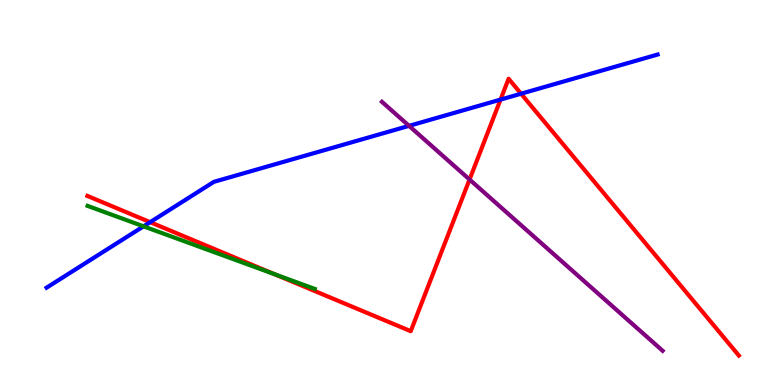[{'lines': ['blue', 'red'], 'intersections': [{'x': 1.94, 'y': 4.23}, {'x': 6.46, 'y': 7.41}, {'x': 6.72, 'y': 7.57}]}, {'lines': ['green', 'red'], 'intersections': [{'x': 3.54, 'y': 2.88}]}, {'lines': ['purple', 'red'], 'intersections': [{'x': 6.06, 'y': 5.34}]}, {'lines': ['blue', 'green'], 'intersections': [{'x': 1.85, 'y': 4.12}]}, {'lines': ['blue', 'purple'], 'intersections': [{'x': 5.28, 'y': 6.73}]}, {'lines': ['green', 'purple'], 'intersections': []}]